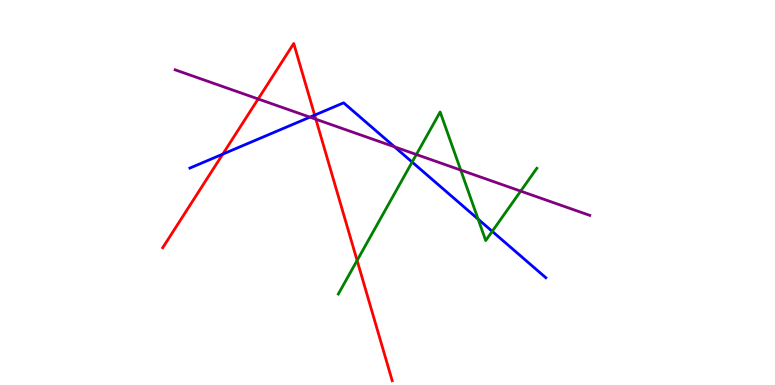[{'lines': ['blue', 'red'], 'intersections': [{'x': 2.87, 'y': 6.0}, {'x': 4.06, 'y': 7.01}]}, {'lines': ['green', 'red'], 'intersections': [{'x': 4.61, 'y': 3.23}]}, {'lines': ['purple', 'red'], 'intersections': [{'x': 3.33, 'y': 7.43}, {'x': 4.08, 'y': 6.9}]}, {'lines': ['blue', 'green'], 'intersections': [{'x': 5.32, 'y': 5.79}, {'x': 6.17, 'y': 4.31}, {'x': 6.35, 'y': 3.99}]}, {'lines': ['blue', 'purple'], 'intersections': [{'x': 4.0, 'y': 6.96}, {'x': 5.09, 'y': 6.19}]}, {'lines': ['green', 'purple'], 'intersections': [{'x': 5.37, 'y': 5.99}, {'x': 5.94, 'y': 5.58}, {'x': 6.72, 'y': 5.04}]}]